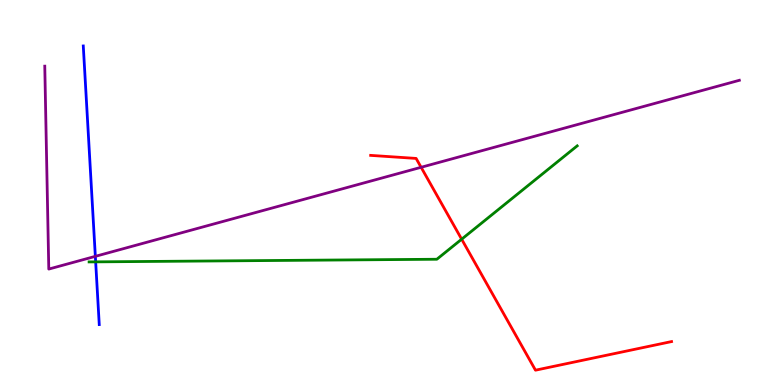[{'lines': ['blue', 'red'], 'intersections': []}, {'lines': ['green', 'red'], 'intersections': [{'x': 5.96, 'y': 3.79}]}, {'lines': ['purple', 'red'], 'intersections': [{'x': 5.43, 'y': 5.65}]}, {'lines': ['blue', 'green'], 'intersections': [{'x': 1.23, 'y': 3.2}]}, {'lines': ['blue', 'purple'], 'intersections': [{'x': 1.23, 'y': 3.34}]}, {'lines': ['green', 'purple'], 'intersections': []}]